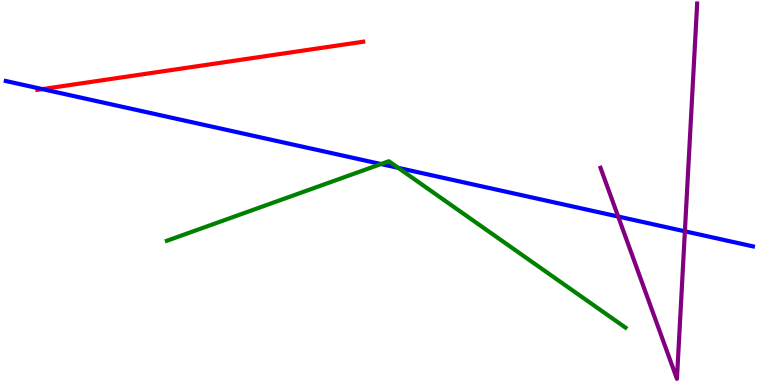[{'lines': ['blue', 'red'], 'intersections': [{'x': 0.547, 'y': 7.69}]}, {'lines': ['green', 'red'], 'intersections': []}, {'lines': ['purple', 'red'], 'intersections': []}, {'lines': ['blue', 'green'], 'intersections': [{'x': 4.92, 'y': 5.74}, {'x': 5.14, 'y': 5.64}]}, {'lines': ['blue', 'purple'], 'intersections': [{'x': 7.98, 'y': 4.38}, {'x': 8.84, 'y': 3.99}]}, {'lines': ['green', 'purple'], 'intersections': []}]